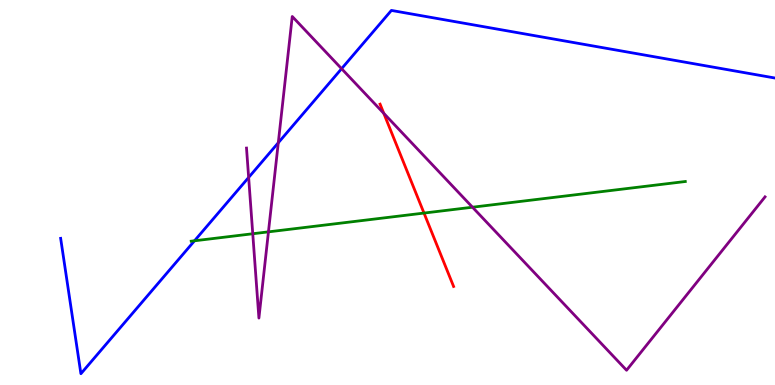[{'lines': ['blue', 'red'], 'intersections': []}, {'lines': ['green', 'red'], 'intersections': [{'x': 5.47, 'y': 4.47}]}, {'lines': ['purple', 'red'], 'intersections': [{'x': 4.95, 'y': 7.06}]}, {'lines': ['blue', 'green'], 'intersections': [{'x': 2.51, 'y': 3.75}]}, {'lines': ['blue', 'purple'], 'intersections': [{'x': 3.21, 'y': 5.39}, {'x': 3.59, 'y': 6.29}, {'x': 4.41, 'y': 8.22}]}, {'lines': ['green', 'purple'], 'intersections': [{'x': 3.26, 'y': 3.93}, {'x': 3.46, 'y': 3.98}, {'x': 6.1, 'y': 4.62}]}]